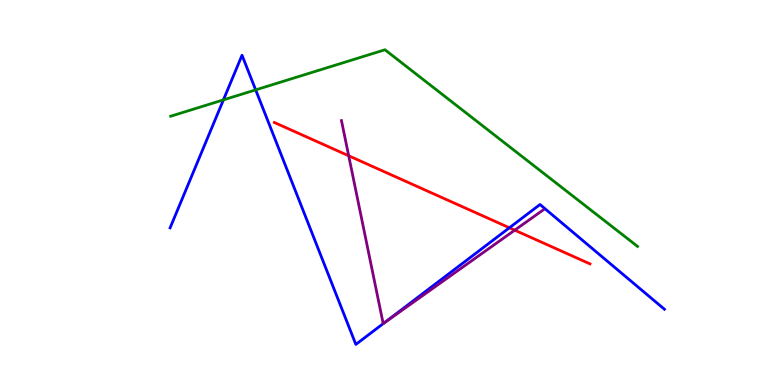[{'lines': ['blue', 'red'], 'intersections': [{'x': 6.57, 'y': 4.08}]}, {'lines': ['green', 'red'], 'intersections': []}, {'lines': ['purple', 'red'], 'intersections': [{'x': 4.5, 'y': 5.95}, {'x': 6.64, 'y': 4.02}]}, {'lines': ['blue', 'green'], 'intersections': [{'x': 2.88, 'y': 7.41}, {'x': 3.3, 'y': 7.67}]}, {'lines': ['blue', 'purple'], 'intersections': [{'x': 4.95, 'y': 1.6}]}, {'lines': ['green', 'purple'], 'intersections': []}]